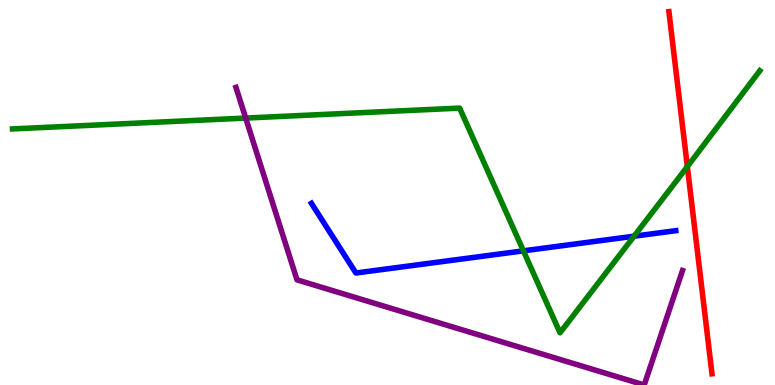[{'lines': ['blue', 'red'], 'intersections': []}, {'lines': ['green', 'red'], 'intersections': [{'x': 8.87, 'y': 5.67}]}, {'lines': ['purple', 'red'], 'intersections': []}, {'lines': ['blue', 'green'], 'intersections': [{'x': 6.75, 'y': 3.48}, {'x': 8.18, 'y': 3.86}]}, {'lines': ['blue', 'purple'], 'intersections': []}, {'lines': ['green', 'purple'], 'intersections': [{'x': 3.17, 'y': 6.93}]}]